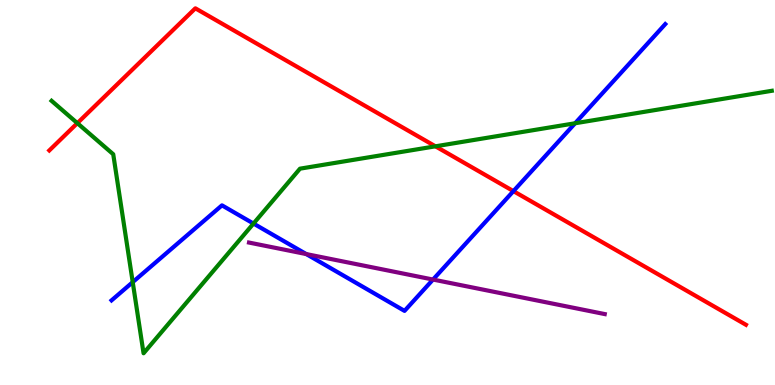[{'lines': ['blue', 'red'], 'intersections': [{'x': 6.62, 'y': 5.04}]}, {'lines': ['green', 'red'], 'intersections': [{'x': 0.998, 'y': 6.8}, {'x': 5.62, 'y': 6.2}]}, {'lines': ['purple', 'red'], 'intersections': []}, {'lines': ['blue', 'green'], 'intersections': [{'x': 1.71, 'y': 2.67}, {'x': 3.27, 'y': 4.19}, {'x': 7.42, 'y': 6.8}]}, {'lines': ['blue', 'purple'], 'intersections': [{'x': 3.95, 'y': 3.4}, {'x': 5.59, 'y': 2.74}]}, {'lines': ['green', 'purple'], 'intersections': []}]